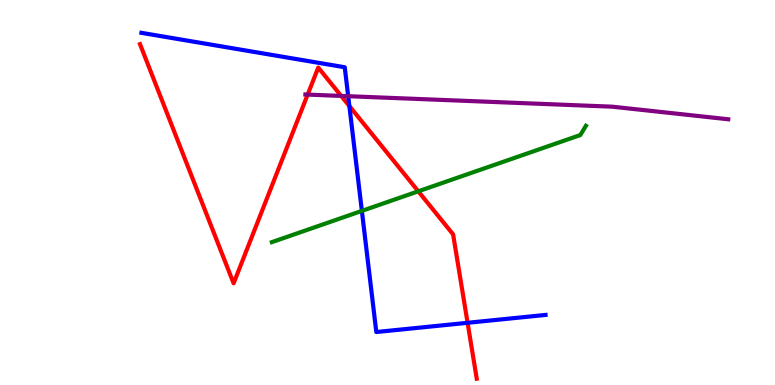[{'lines': ['blue', 'red'], 'intersections': [{'x': 4.51, 'y': 7.25}, {'x': 6.03, 'y': 1.62}]}, {'lines': ['green', 'red'], 'intersections': [{'x': 5.4, 'y': 5.03}]}, {'lines': ['purple', 'red'], 'intersections': [{'x': 3.97, 'y': 7.54}, {'x': 4.4, 'y': 7.51}]}, {'lines': ['blue', 'green'], 'intersections': [{'x': 4.67, 'y': 4.52}]}, {'lines': ['blue', 'purple'], 'intersections': [{'x': 4.49, 'y': 7.5}]}, {'lines': ['green', 'purple'], 'intersections': []}]